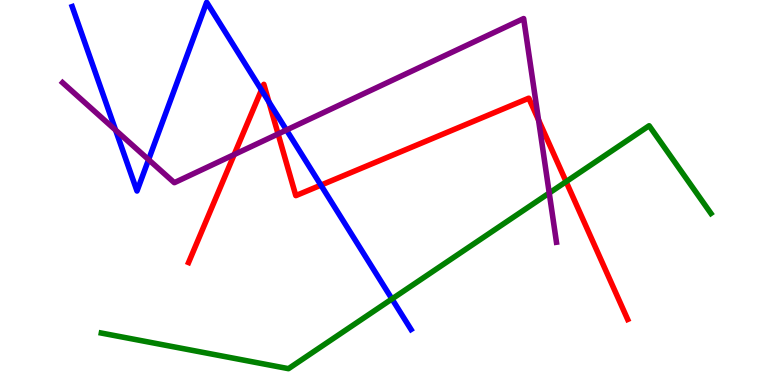[{'lines': ['blue', 'red'], 'intersections': [{'x': 3.37, 'y': 7.66}, {'x': 3.47, 'y': 7.35}, {'x': 4.14, 'y': 5.19}]}, {'lines': ['green', 'red'], 'intersections': [{'x': 7.3, 'y': 5.28}]}, {'lines': ['purple', 'red'], 'intersections': [{'x': 3.02, 'y': 5.99}, {'x': 3.59, 'y': 6.52}, {'x': 6.95, 'y': 6.88}]}, {'lines': ['blue', 'green'], 'intersections': [{'x': 5.06, 'y': 2.23}]}, {'lines': ['blue', 'purple'], 'intersections': [{'x': 1.49, 'y': 6.62}, {'x': 1.92, 'y': 5.85}, {'x': 3.7, 'y': 6.62}]}, {'lines': ['green', 'purple'], 'intersections': [{'x': 7.09, 'y': 4.99}]}]